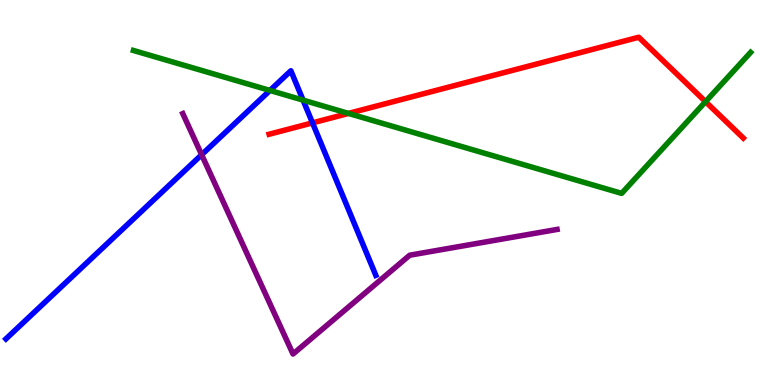[{'lines': ['blue', 'red'], 'intersections': [{'x': 4.03, 'y': 6.81}]}, {'lines': ['green', 'red'], 'intersections': [{'x': 4.5, 'y': 7.05}, {'x': 9.1, 'y': 7.36}]}, {'lines': ['purple', 'red'], 'intersections': []}, {'lines': ['blue', 'green'], 'intersections': [{'x': 3.48, 'y': 7.65}, {'x': 3.91, 'y': 7.4}]}, {'lines': ['blue', 'purple'], 'intersections': [{'x': 2.6, 'y': 5.98}]}, {'lines': ['green', 'purple'], 'intersections': []}]